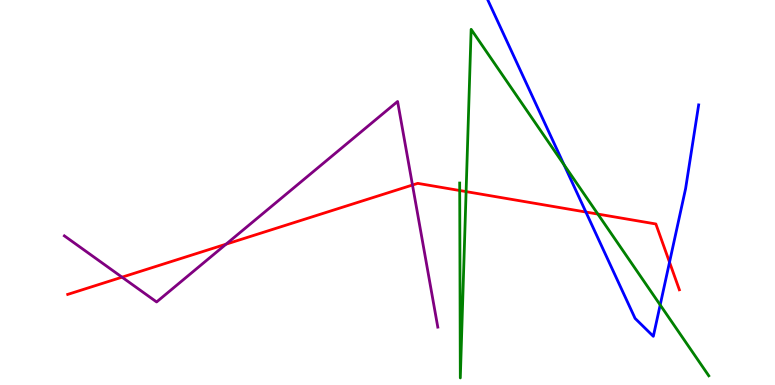[{'lines': ['blue', 'red'], 'intersections': [{'x': 7.56, 'y': 4.49}, {'x': 8.64, 'y': 3.19}]}, {'lines': ['green', 'red'], 'intersections': [{'x': 5.93, 'y': 5.05}, {'x': 6.01, 'y': 5.02}, {'x': 7.71, 'y': 4.44}]}, {'lines': ['purple', 'red'], 'intersections': [{'x': 1.57, 'y': 2.8}, {'x': 2.92, 'y': 3.66}, {'x': 5.32, 'y': 5.19}]}, {'lines': ['blue', 'green'], 'intersections': [{'x': 7.28, 'y': 5.72}, {'x': 8.52, 'y': 2.08}]}, {'lines': ['blue', 'purple'], 'intersections': []}, {'lines': ['green', 'purple'], 'intersections': []}]